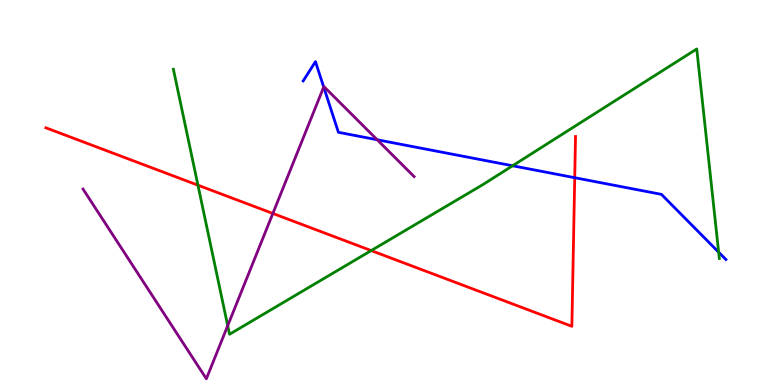[{'lines': ['blue', 'red'], 'intersections': [{'x': 7.42, 'y': 5.38}]}, {'lines': ['green', 'red'], 'intersections': [{'x': 2.55, 'y': 5.19}, {'x': 4.79, 'y': 3.49}]}, {'lines': ['purple', 'red'], 'intersections': [{'x': 3.52, 'y': 4.46}]}, {'lines': ['blue', 'green'], 'intersections': [{'x': 6.61, 'y': 5.69}, {'x': 9.27, 'y': 3.45}]}, {'lines': ['blue', 'purple'], 'intersections': [{'x': 4.18, 'y': 7.74}, {'x': 4.87, 'y': 6.37}]}, {'lines': ['green', 'purple'], 'intersections': [{'x': 2.94, 'y': 1.54}]}]